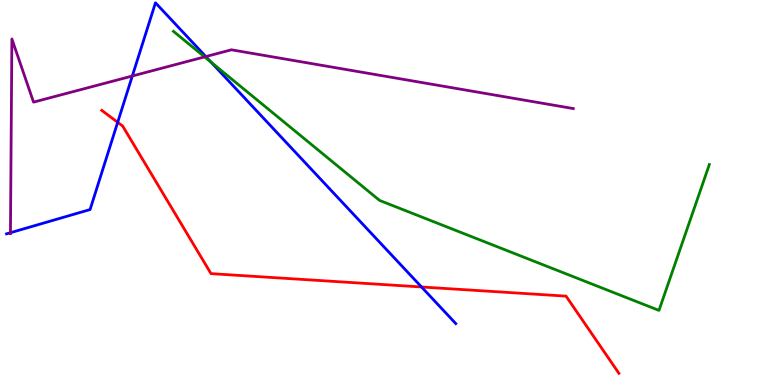[{'lines': ['blue', 'red'], 'intersections': [{'x': 1.52, 'y': 6.82}, {'x': 5.44, 'y': 2.55}]}, {'lines': ['green', 'red'], 'intersections': []}, {'lines': ['purple', 'red'], 'intersections': []}, {'lines': ['blue', 'green'], 'intersections': [{'x': 2.72, 'y': 8.38}]}, {'lines': ['blue', 'purple'], 'intersections': [{'x': 0.135, 'y': 3.96}, {'x': 1.71, 'y': 8.03}, {'x': 2.66, 'y': 8.53}]}, {'lines': ['green', 'purple'], 'intersections': [{'x': 2.64, 'y': 8.52}]}]